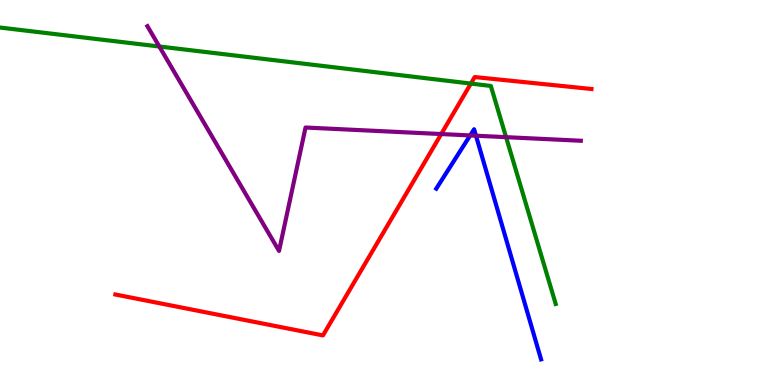[{'lines': ['blue', 'red'], 'intersections': []}, {'lines': ['green', 'red'], 'intersections': [{'x': 6.08, 'y': 7.83}]}, {'lines': ['purple', 'red'], 'intersections': [{'x': 5.69, 'y': 6.52}]}, {'lines': ['blue', 'green'], 'intersections': []}, {'lines': ['blue', 'purple'], 'intersections': [{'x': 6.07, 'y': 6.48}, {'x': 6.14, 'y': 6.47}]}, {'lines': ['green', 'purple'], 'intersections': [{'x': 2.06, 'y': 8.79}, {'x': 6.53, 'y': 6.44}]}]